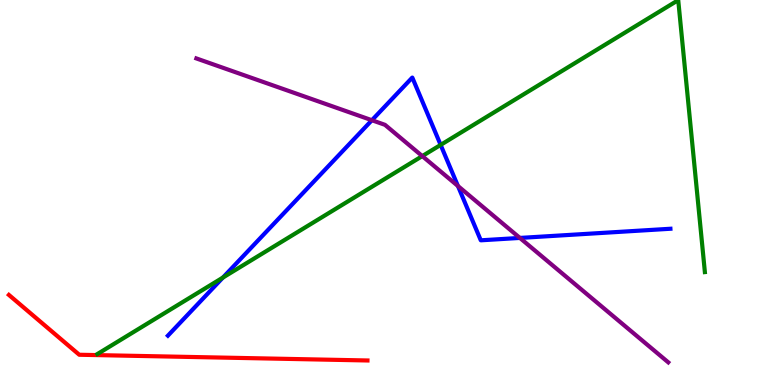[{'lines': ['blue', 'red'], 'intersections': []}, {'lines': ['green', 'red'], 'intersections': []}, {'lines': ['purple', 'red'], 'intersections': []}, {'lines': ['blue', 'green'], 'intersections': [{'x': 2.88, 'y': 2.79}, {'x': 5.69, 'y': 6.24}]}, {'lines': ['blue', 'purple'], 'intersections': [{'x': 4.8, 'y': 6.88}, {'x': 5.91, 'y': 5.17}, {'x': 6.71, 'y': 3.82}]}, {'lines': ['green', 'purple'], 'intersections': [{'x': 5.45, 'y': 5.95}]}]